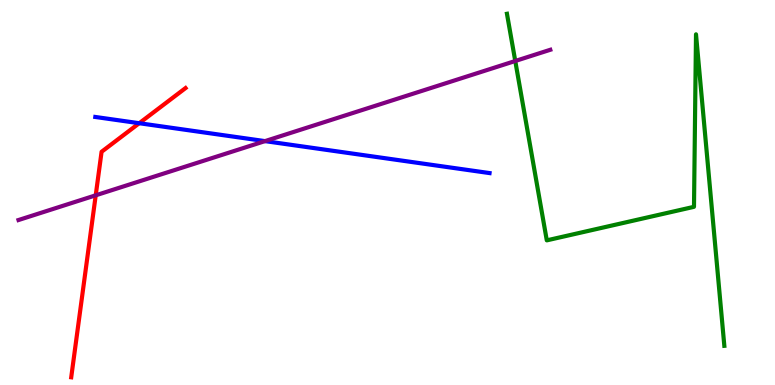[{'lines': ['blue', 'red'], 'intersections': [{'x': 1.8, 'y': 6.8}]}, {'lines': ['green', 'red'], 'intersections': []}, {'lines': ['purple', 'red'], 'intersections': [{'x': 1.24, 'y': 4.93}]}, {'lines': ['blue', 'green'], 'intersections': []}, {'lines': ['blue', 'purple'], 'intersections': [{'x': 3.42, 'y': 6.33}]}, {'lines': ['green', 'purple'], 'intersections': [{'x': 6.65, 'y': 8.42}]}]